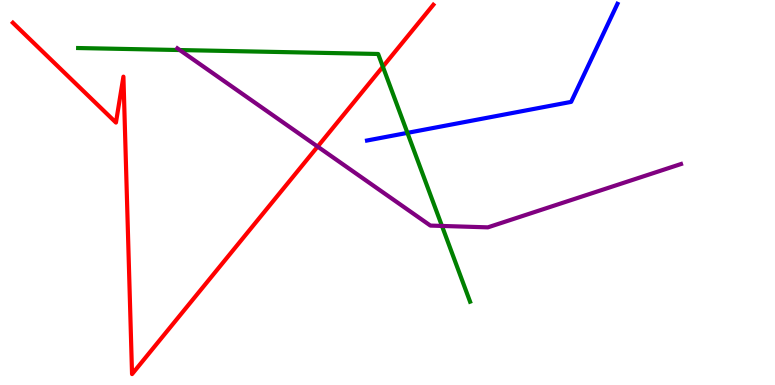[{'lines': ['blue', 'red'], 'intersections': []}, {'lines': ['green', 'red'], 'intersections': [{'x': 4.94, 'y': 8.27}]}, {'lines': ['purple', 'red'], 'intersections': [{'x': 4.1, 'y': 6.19}]}, {'lines': ['blue', 'green'], 'intersections': [{'x': 5.26, 'y': 6.55}]}, {'lines': ['blue', 'purple'], 'intersections': []}, {'lines': ['green', 'purple'], 'intersections': [{'x': 2.32, 'y': 8.7}, {'x': 5.7, 'y': 4.13}]}]